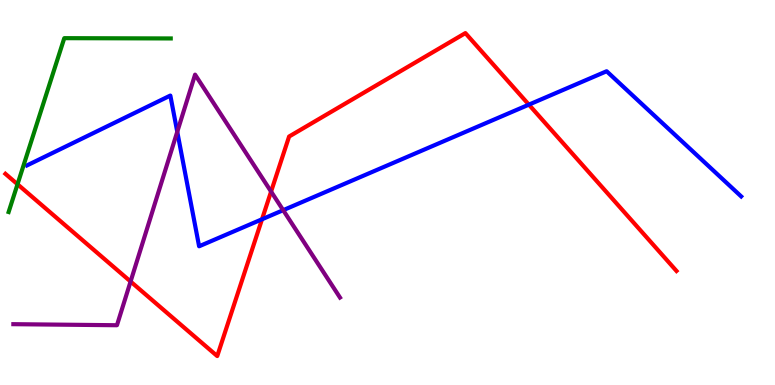[{'lines': ['blue', 'red'], 'intersections': [{'x': 3.38, 'y': 4.3}, {'x': 6.82, 'y': 7.28}]}, {'lines': ['green', 'red'], 'intersections': [{'x': 0.226, 'y': 5.21}]}, {'lines': ['purple', 'red'], 'intersections': [{'x': 1.68, 'y': 2.69}, {'x': 3.5, 'y': 5.02}]}, {'lines': ['blue', 'green'], 'intersections': []}, {'lines': ['blue', 'purple'], 'intersections': [{'x': 2.29, 'y': 6.58}, {'x': 3.65, 'y': 4.54}]}, {'lines': ['green', 'purple'], 'intersections': []}]